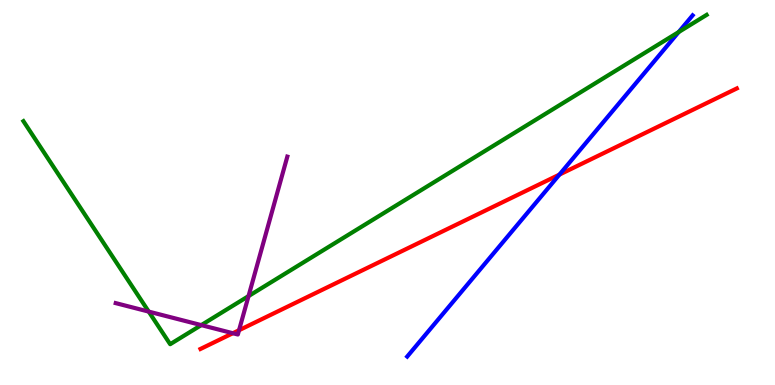[{'lines': ['blue', 'red'], 'intersections': [{'x': 7.22, 'y': 5.46}]}, {'lines': ['green', 'red'], 'intersections': []}, {'lines': ['purple', 'red'], 'intersections': [{'x': 3.0, 'y': 1.34}, {'x': 3.08, 'y': 1.42}]}, {'lines': ['blue', 'green'], 'intersections': [{'x': 8.76, 'y': 9.17}]}, {'lines': ['blue', 'purple'], 'intersections': []}, {'lines': ['green', 'purple'], 'intersections': [{'x': 1.92, 'y': 1.91}, {'x': 2.6, 'y': 1.56}, {'x': 3.21, 'y': 2.31}]}]